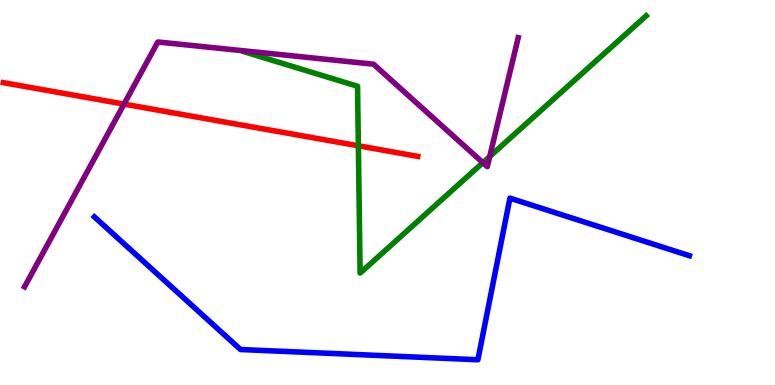[{'lines': ['blue', 'red'], 'intersections': []}, {'lines': ['green', 'red'], 'intersections': [{'x': 4.62, 'y': 6.21}]}, {'lines': ['purple', 'red'], 'intersections': [{'x': 1.6, 'y': 7.3}]}, {'lines': ['blue', 'green'], 'intersections': []}, {'lines': ['blue', 'purple'], 'intersections': []}, {'lines': ['green', 'purple'], 'intersections': [{'x': 6.23, 'y': 5.77}, {'x': 6.32, 'y': 5.93}]}]